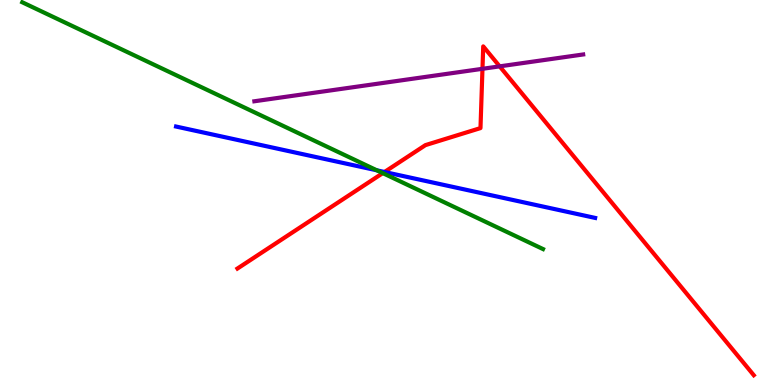[{'lines': ['blue', 'red'], 'intersections': [{'x': 4.96, 'y': 5.53}]}, {'lines': ['green', 'red'], 'intersections': [{'x': 4.94, 'y': 5.5}]}, {'lines': ['purple', 'red'], 'intersections': [{'x': 6.23, 'y': 8.21}, {'x': 6.45, 'y': 8.28}]}, {'lines': ['blue', 'green'], 'intersections': [{'x': 4.86, 'y': 5.58}]}, {'lines': ['blue', 'purple'], 'intersections': []}, {'lines': ['green', 'purple'], 'intersections': []}]